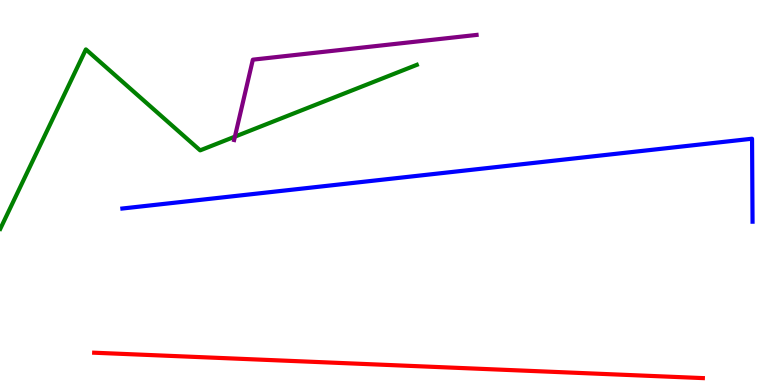[{'lines': ['blue', 'red'], 'intersections': []}, {'lines': ['green', 'red'], 'intersections': []}, {'lines': ['purple', 'red'], 'intersections': []}, {'lines': ['blue', 'green'], 'intersections': []}, {'lines': ['blue', 'purple'], 'intersections': []}, {'lines': ['green', 'purple'], 'intersections': [{'x': 3.03, 'y': 6.45}]}]